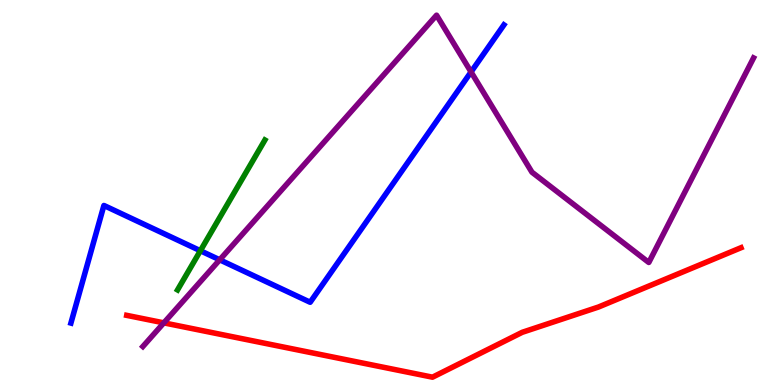[{'lines': ['blue', 'red'], 'intersections': []}, {'lines': ['green', 'red'], 'intersections': []}, {'lines': ['purple', 'red'], 'intersections': [{'x': 2.11, 'y': 1.61}]}, {'lines': ['blue', 'green'], 'intersections': [{'x': 2.59, 'y': 3.49}]}, {'lines': ['blue', 'purple'], 'intersections': [{'x': 2.84, 'y': 3.25}, {'x': 6.08, 'y': 8.13}]}, {'lines': ['green', 'purple'], 'intersections': []}]